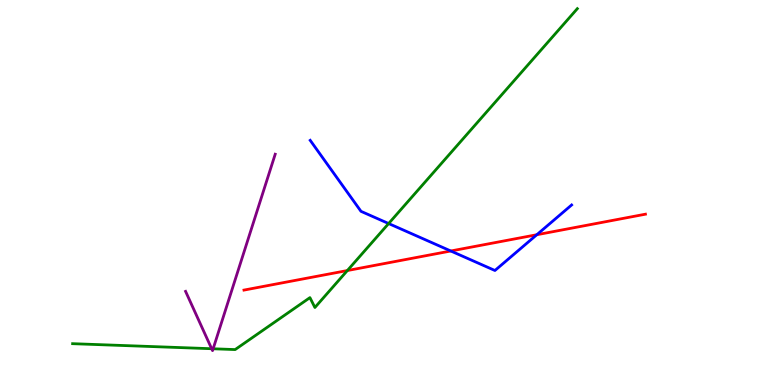[{'lines': ['blue', 'red'], 'intersections': [{'x': 5.82, 'y': 3.48}, {'x': 6.93, 'y': 3.9}]}, {'lines': ['green', 'red'], 'intersections': [{'x': 4.48, 'y': 2.97}]}, {'lines': ['purple', 'red'], 'intersections': []}, {'lines': ['blue', 'green'], 'intersections': [{'x': 5.01, 'y': 4.19}]}, {'lines': ['blue', 'purple'], 'intersections': []}, {'lines': ['green', 'purple'], 'intersections': [{'x': 2.73, 'y': 0.942}, {'x': 2.75, 'y': 0.941}]}]